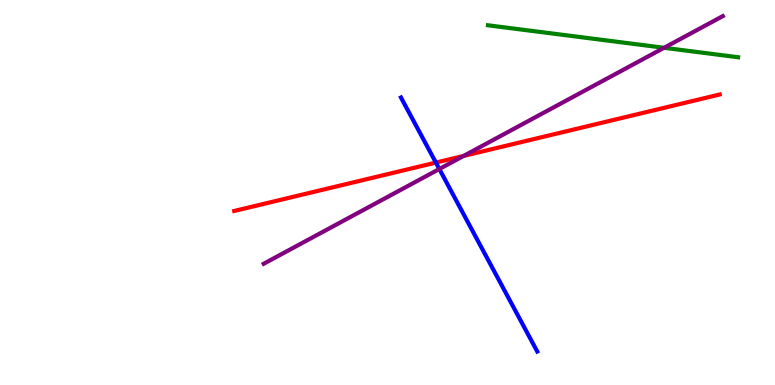[{'lines': ['blue', 'red'], 'intersections': [{'x': 5.62, 'y': 5.78}]}, {'lines': ['green', 'red'], 'intersections': []}, {'lines': ['purple', 'red'], 'intersections': [{'x': 5.98, 'y': 5.95}]}, {'lines': ['blue', 'green'], 'intersections': []}, {'lines': ['blue', 'purple'], 'intersections': [{'x': 5.67, 'y': 5.61}]}, {'lines': ['green', 'purple'], 'intersections': [{'x': 8.57, 'y': 8.76}]}]